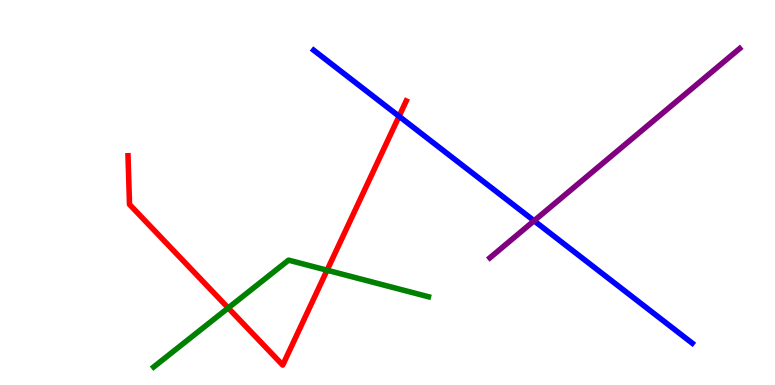[{'lines': ['blue', 'red'], 'intersections': [{'x': 5.15, 'y': 6.98}]}, {'lines': ['green', 'red'], 'intersections': [{'x': 2.94, 'y': 2.0}, {'x': 4.22, 'y': 2.98}]}, {'lines': ['purple', 'red'], 'intersections': []}, {'lines': ['blue', 'green'], 'intersections': []}, {'lines': ['blue', 'purple'], 'intersections': [{'x': 6.89, 'y': 4.27}]}, {'lines': ['green', 'purple'], 'intersections': []}]